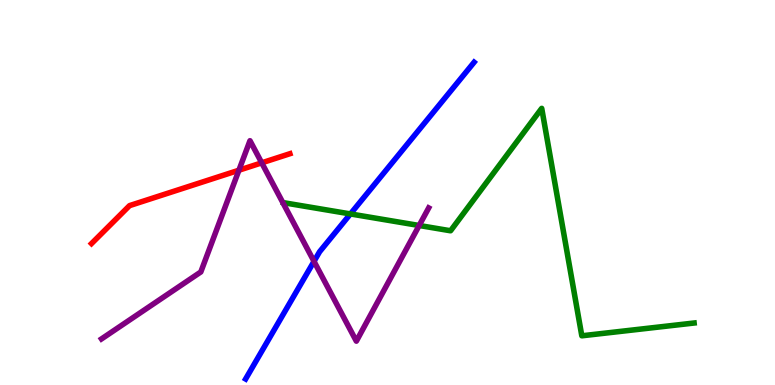[{'lines': ['blue', 'red'], 'intersections': []}, {'lines': ['green', 'red'], 'intersections': []}, {'lines': ['purple', 'red'], 'intersections': [{'x': 3.08, 'y': 5.58}, {'x': 3.38, 'y': 5.77}]}, {'lines': ['blue', 'green'], 'intersections': [{'x': 4.52, 'y': 4.44}]}, {'lines': ['blue', 'purple'], 'intersections': [{'x': 4.05, 'y': 3.21}]}, {'lines': ['green', 'purple'], 'intersections': [{'x': 5.41, 'y': 4.14}]}]